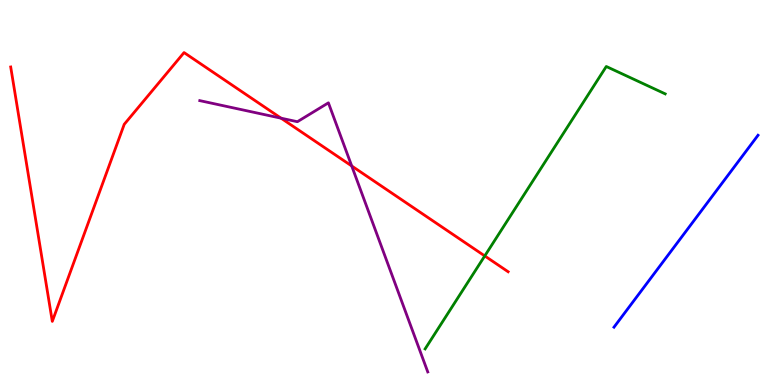[{'lines': ['blue', 'red'], 'intersections': []}, {'lines': ['green', 'red'], 'intersections': [{'x': 6.25, 'y': 3.35}]}, {'lines': ['purple', 'red'], 'intersections': [{'x': 3.63, 'y': 6.93}, {'x': 4.54, 'y': 5.69}]}, {'lines': ['blue', 'green'], 'intersections': []}, {'lines': ['blue', 'purple'], 'intersections': []}, {'lines': ['green', 'purple'], 'intersections': []}]